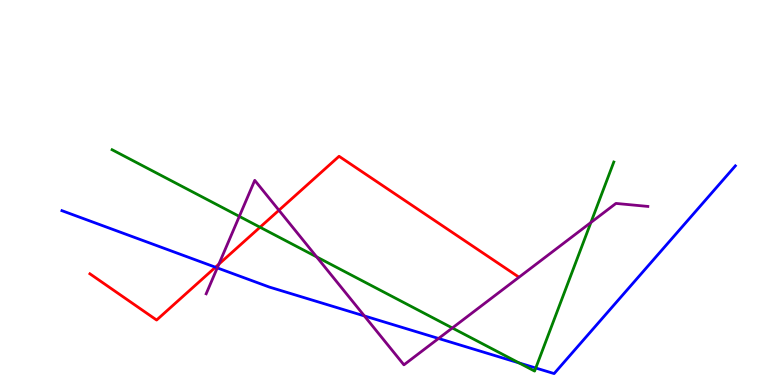[{'lines': ['blue', 'red'], 'intersections': [{'x': 2.78, 'y': 3.06}]}, {'lines': ['green', 'red'], 'intersections': [{'x': 3.36, 'y': 4.1}]}, {'lines': ['purple', 'red'], 'intersections': [{'x': 2.82, 'y': 3.14}, {'x': 3.6, 'y': 4.54}]}, {'lines': ['blue', 'green'], 'intersections': [{'x': 6.7, 'y': 0.574}, {'x': 6.91, 'y': 0.442}]}, {'lines': ['blue', 'purple'], 'intersections': [{'x': 2.8, 'y': 3.04}, {'x': 4.7, 'y': 1.79}, {'x': 5.66, 'y': 1.21}]}, {'lines': ['green', 'purple'], 'intersections': [{'x': 3.09, 'y': 4.38}, {'x': 4.09, 'y': 3.33}, {'x': 5.84, 'y': 1.48}, {'x': 7.62, 'y': 4.22}]}]